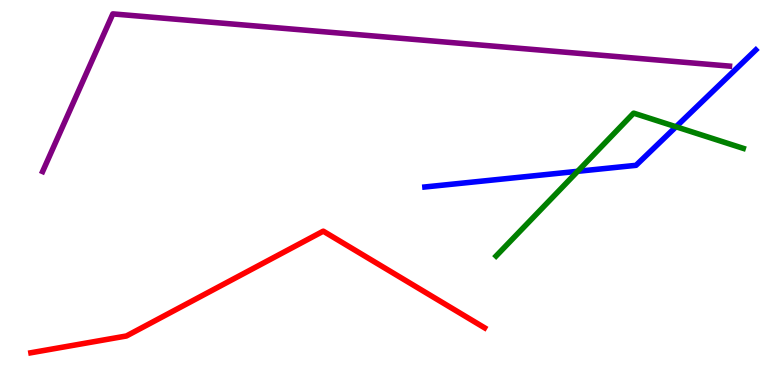[{'lines': ['blue', 'red'], 'intersections': []}, {'lines': ['green', 'red'], 'intersections': []}, {'lines': ['purple', 'red'], 'intersections': []}, {'lines': ['blue', 'green'], 'intersections': [{'x': 7.45, 'y': 5.55}, {'x': 8.72, 'y': 6.71}]}, {'lines': ['blue', 'purple'], 'intersections': []}, {'lines': ['green', 'purple'], 'intersections': []}]